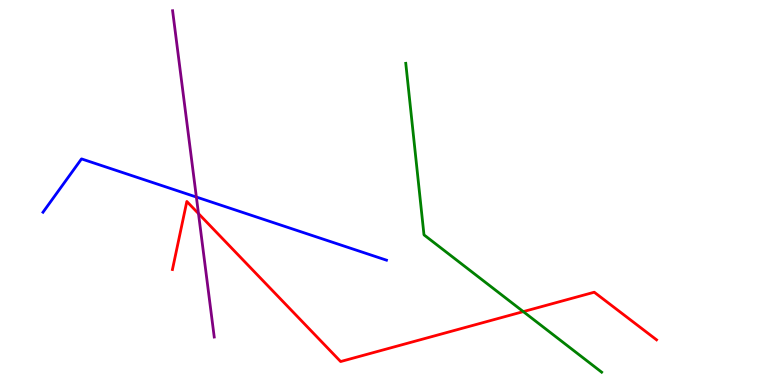[{'lines': ['blue', 'red'], 'intersections': []}, {'lines': ['green', 'red'], 'intersections': [{'x': 6.75, 'y': 1.91}]}, {'lines': ['purple', 'red'], 'intersections': [{'x': 2.56, 'y': 4.45}]}, {'lines': ['blue', 'green'], 'intersections': []}, {'lines': ['blue', 'purple'], 'intersections': [{'x': 2.53, 'y': 4.88}]}, {'lines': ['green', 'purple'], 'intersections': []}]